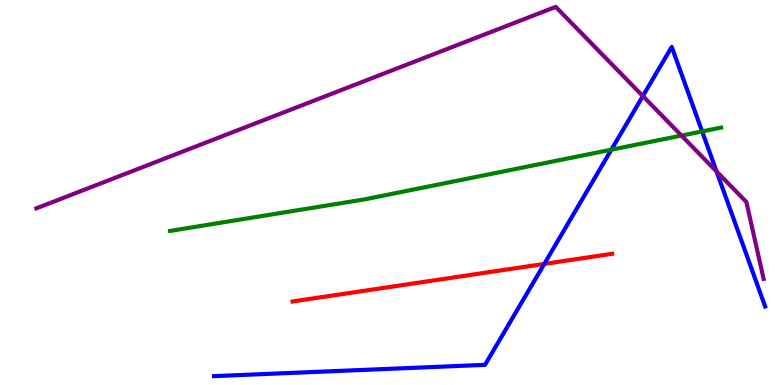[{'lines': ['blue', 'red'], 'intersections': [{'x': 7.02, 'y': 3.14}]}, {'lines': ['green', 'red'], 'intersections': []}, {'lines': ['purple', 'red'], 'intersections': []}, {'lines': ['blue', 'green'], 'intersections': [{'x': 7.89, 'y': 6.11}, {'x': 9.06, 'y': 6.59}]}, {'lines': ['blue', 'purple'], 'intersections': [{'x': 8.3, 'y': 7.51}, {'x': 9.25, 'y': 5.55}]}, {'lines': ['green', 'purple'], 'intersections': [{'x': 8.79, 'y': 6.48}]}]